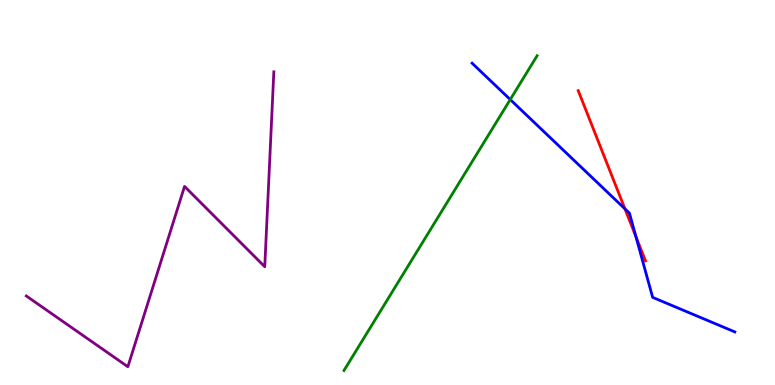[{'lines': ['blue', 'red'], 'intersections': [{'x': 8.06, 'y': 4.58}, {'x': 8.21, 'y': 3.85}]}, {'lines': ['green', 'red'], 'intersections': []}, {'lines': ['purple', 'red'], 'intersections': []}, {'lines': ['blue', 'green'], 'intersections': [{'x': 6.58, 'y': 7.41}]}, {'lines': ['blue', 'purple'], 'intersections': []}, {'lines': ['green', 'purple'], 'intersections': []}]